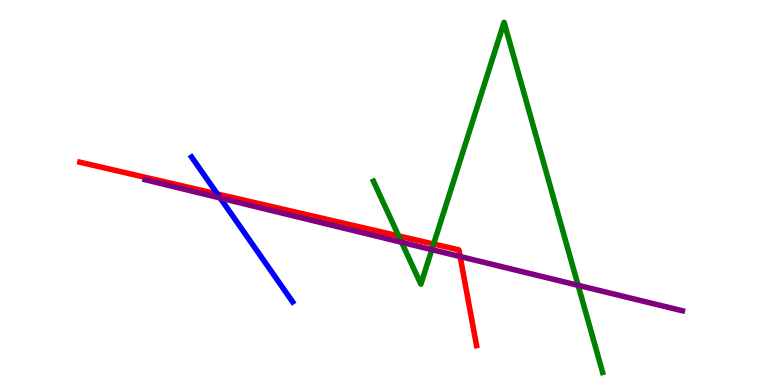[{'lines': ['blue', 'red'], 'intersections': [{'x': 2.81, 'y': 4.96}]}, {'lines': ['green', 'red'], 'intersections': [{'x': 5.14, 'y': 3.87}, {'x': 5.6, 'y': 3.66}]}, {'lines': ['purple', 'red'], 'intersections': [{'x': 5.94, 'y': 3.34}]}, {'lines': ['blue', 'green'], 'intersections': []}, {'lines': ['blue', 'purple'], 'intersections': [{'x': 2.84, 'y': 4.86}]}, {'lines': ['green', 'purple'], 'intersections': [{'x': 5.18, 'y': 3.71}, {'x': 5.57, 'y': 3.52}, {'x': 7.46, 'y': 2.59}]}]